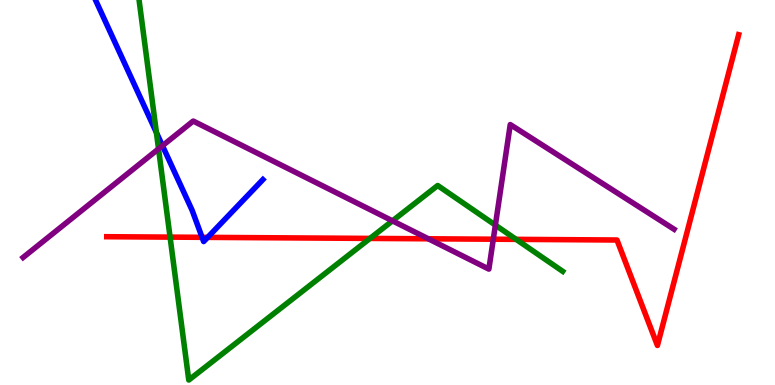[{'lines': ['blue', 'red'], 'intersections': [{'x': 2.61, 'y': 3.84}, {'x': 2.68, 'y': 3.83}]}, {'lines': ['green', 'red'], 'intersections': [{'x': 2.19, 'y': 3.84}, {'x': 4.77, 'y': 3.81}, {'x': 6.66, 'y': 3.78}]}, {'lines': ['purple', 'red'], 'intersections': [{'x': 5.53, 'y': 3.8}, {'x': 6.37, 'y': 3.79}]}, {'lines': ['blue', 'green'], 'intersections': [{'x': 2.02, 'y': 6.56}]}, {'lines': ['blue', 'purple'], 'intersections': [{'x': 2.1, 'y': 6.21}]}, {'lines': ['green', 'purple'], 'intersections': [{'x': 2.05, 'y': 6.13}, {'x': 5.06, 'y': 4.26}, {'x': 6.39, 'y': 4.15}]}]